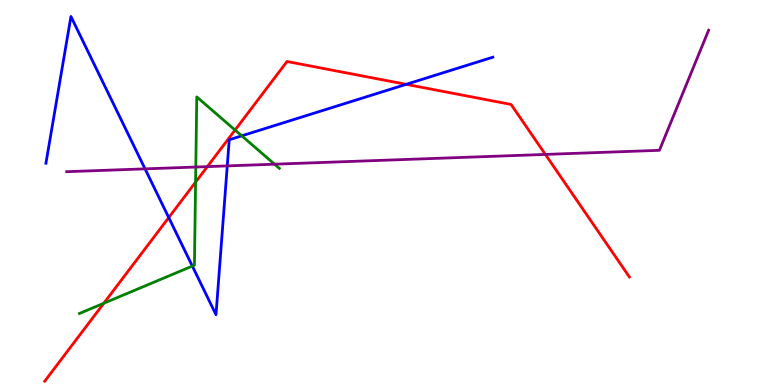[{'lines': ['blue', 'red'], 'intersections': [{'x': 2.18, 'y': 4.35}, {'x': 5.24, 'y': 7.81}]}, {'lines': ['green', 'red'], 'intersections': [{'x': 1.34, 'y': 2.12}, {'x': 2.52, 'y': 5.27}, {'x': 3.03, 'y': 6.62}]}, {'lines': ['purple', 'red'], 'intersections': [{'x': 2.68, 'y': 5.67}, {'x': 7.04, 'y': 5.99}]}, {'lines': ['blue', 'green'], 'intersections': [{'x': 2.48, 'y': 3.09}, {'x': 3.12, 'y': 6.47}]}, {'lines': ['blue', 'purple'], 'intersections': [{'x': 1.87, 'y': 5.61}, {'x': 2.93, 'y': 5.69}]}, {'lines': ['green', 'purple'], 'intersections': [{'x': 2.53, 'y': 5.66}, {'x': 3.54, 'y': 5.74}]}]